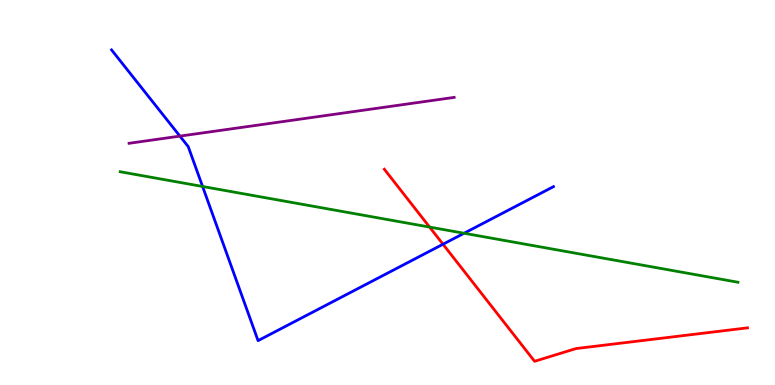[{'lines': ['blue', 'red'], 'intersections': [{'x': 5.72, 'y': 3.66}]}, {'lines': ['green', 'red'], 'intersections': [{'x': 5.54, 'y': 4.1}]}, {'lines': ['purple', 'red'], 'intersections': []}, {'lines': ['blue', 'green'], 'intersections': [{'x': 2.61, 'y': 5.16}, {'x': 5.99, 'y': 3.94}]}, {'lines': ['blue', 'purple'], 'intersections': [{'x': 2.32, 'y': 6.46}]}, {'lines': ['green', 'purple'], 'intersections': []}]